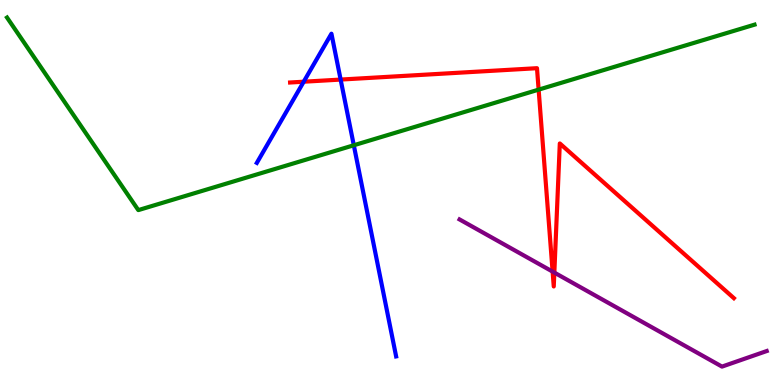[{'lines': ['blue', 'red'], 'intersections': [{'x': 3.92, 'y': 7.88}, {'x': 4.4, 'y': 7.93}]}, {'lines': ['green', 'red'], 'intersections': [{'x': 6.95, 'y': 7.67}]}, {'lines': ['purple', 'red'], 'intersections': [{'x': 7.13, 'y': 2.95}, {'x': 7.15, 'y': 2.92}]}, {'lines': ['blue', 'green'], 'intersections': [{'x': 4.57, 'y': 6.23}]}, {'lines': ['blue', 'purple'], 'intersections': []}, {'lines': ['green', 'purple'], 'intersections': []}]